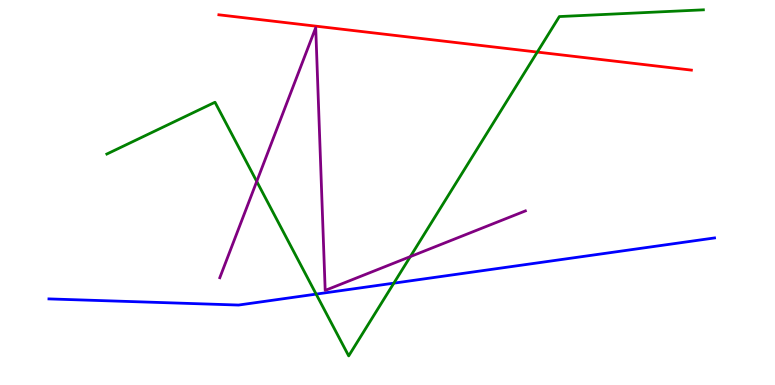[{'lines': ['blue', 'red'], 'intersections': []}, {'lines': ['green', 'red'], 'intersections': [{'x': 6.93, 'y': 8.65}]}, {'lines': ['purple', 'red'], 'intersections': []}, {'lines': ['blue', 'green'], 'intersections': [{'x': 4.08, 'y': 2.36}, {'x': 5.08, 'y': 2.65}]}, {'lines': ['blue', 'purple'], 'intersections': []}, {'lines': ['green', 'purple'], 'intersections': [{'x': 3.31, 'y': 5.29}, {'x': 5.29, 'y': 3.33}]}]